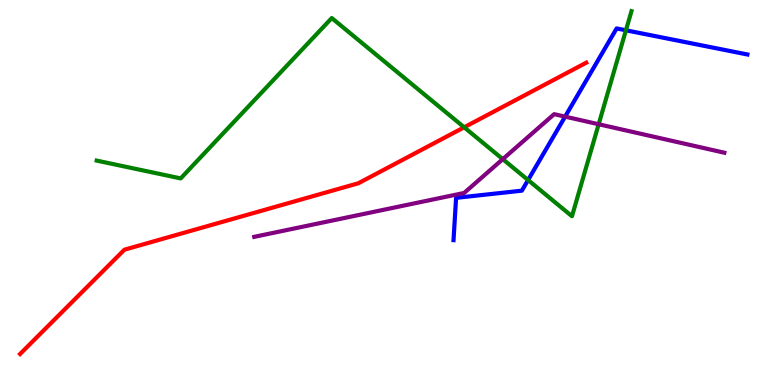[{'lines': ['blue', 'red'], 'intersections': []}, {'lines': ['green', 'red'], 'intersections': [{'x': 5.99, 'y': 6.69}]}, {'lines': ['purple', 'red'], 'intersections': []}, {'lines': ['blue', 'green'], 'intersections': [{'x': 6.81, 'y': 5.32}, {'x': 8.08, 'y': 9.21}]}, {'lines': ['blue', 'purple'], 'intersections': [{'x': 7.29, 'y': 6.97}]}, {'lines': ['green', 'purple'], 'intersections': [{'x': 6.49, 'y': 5.87}, {'x': 7.72, 'y': 6.77}]}]